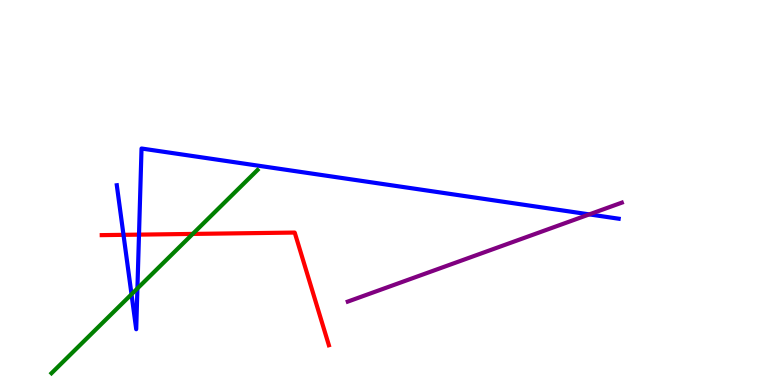[{'lines': ['blue', 'red'], 'intersections': [{'x': 1.59, 'y': 3.9}, {'x': 1.79, 'y': 3.91}]}, {'lines': ['green', 'red'], 'intersections': [{'x': 2.49, 'y': 3.92}]}, {'lines': ['purple', 'red'], 'intersections': []}, {'lines': ['blue', 'green'], 'intersections': [{'x': 1.7, 'y': 2.36}, {'x': 1.77, 'y': 2.51}]}, {'lines': ['blue', 'purple'], 'intersections': [{'x': 7.6, 'y': 4.43}]}, {'lines': ['green', 'purple'], 'intersections': []}]